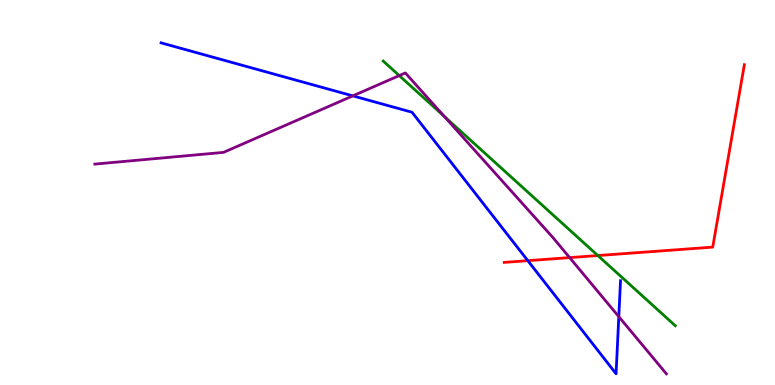[{'lines': ['blue', 'red'], 'intersections': [{'x': 6.81, 'y': 3.23}]}, {'lines': ['green', 'red'], 'intersections': [{'x': 7.71, 'y': 3.36}]}, {'lines': ['purple', 'red'], 'intersections': [{'x': 7.35, 'y': 3.31}]}, {'lines': ['blue', 'green'], 'intersections': []}, {'lines': ['blue', 'purple'], 'intersections': [{'x': 4.55, 'y': 7.51}, {'x': 7.98, 'y': 1.77}]}, {'lines': ['green', 'purple'], 'intersections': [{'x': 5.15, 'y': 8.04}, {'x': 5.73, 'y': 6.98}]}]